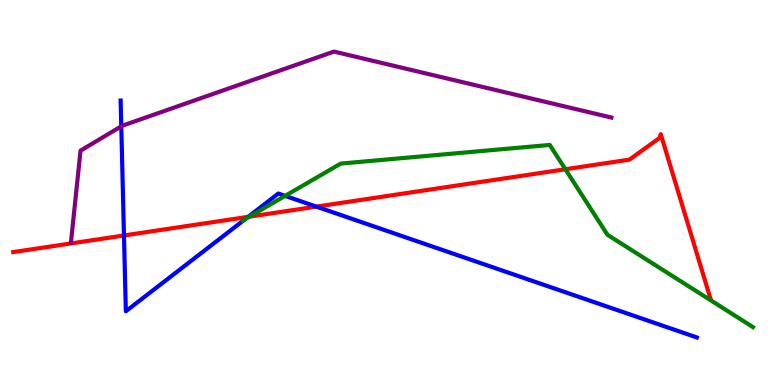[{'lines': ['blue', 'red'], 'intersections': [{'x': 1.6, 'y': 3.88}, {'x': 3.2, 'y': 4.37}, {'x': 4.08, 'y': 4.63}]}, {'lines': ['green', 'red'], 'intersections': [{'x': 3.22, 'y': 4.37}, {'x': 7.29, 'y': 5.6}]}, {'lines': ['purple', 'red'], 'intersections': []}, {'lines': ['blue', 'green'], 'intersections': [{'x': 3.17, 'y': 4.32}, {'x': 3.68, 'y': 4.91}]}, {'lines': ['blue', 'purple'], 'intersections': [{'x': 1.56, 'y': 6.72}]}, {'lines': ['green', 'purple'], 'intersections': []}]